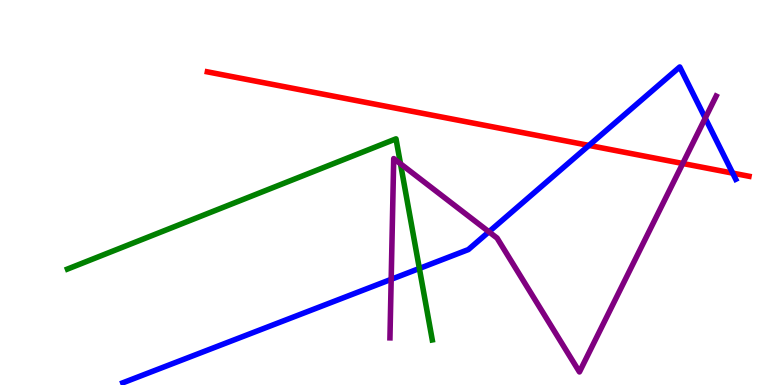[{'lines': ['blue', 'red'], 'intersections': [{'x': 7.6, 'y': 6.22}, {'x': 9.45, 'y': 5.5}]}, {'lines': ['green', 'red'], 'intersections': []}, {'lines': ['purple', 'red'], 'intersections': [{'x': 8.81, 'y': 5.75}]}, {'lines': ['blue', 'green'], 'intersections': [{'x': 5.41, 'y': 3.03}]}, {'lines': ['blue', 'purple'], 'intersections': [{'x': 5.05, 'y': 2.74}, {'x': 6.31, 'y': 3.98}, {'x': 9.1, 'y': 6.93}]}, {'lines': ['green', 'purple'], 'intersections': [{'x': 5.17, 'y': 5.75}]}]